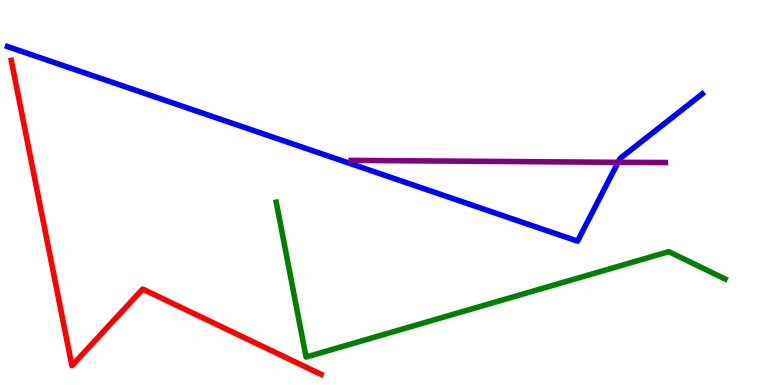[{'lines': ['blue', 'red'], 'intersections': []}, {'lines': ['green', 'red'], 'intersections': []}, {'lines': ['purple', 'red'], 'intersections': []}, {'lines': ['blue', 'green'], 'intersections': []}, {'lines': ['blue', 'purple'], 'intersections': [{'x': 7.98, 'y': 5.78}]}, {'lines': ['green', 'purple'], 'intersections': []}]